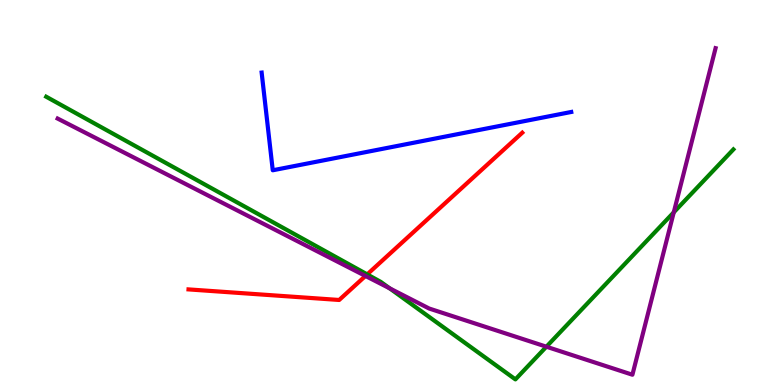[{'lines': ['blue', 'red'], 'intersections': []}, {'lines': ['green', 'red'], 'intersections': [{'x': 4.74, 'y': 2.87}]}, {'lines': ['purple', 'red'], 'intersections': [{'x': 4.72, 'y': 2.83}]}, {'lines': ['blue', 'green'], 'intersections': []}, {'lines': ['blue', 'purple'], 'intersections': []}, {'lines': ['green', 'purple'], 'intersections': [{'x': 5.03, 'y': 2.51}, {'x': 7.05, 'y': 0.995}, {'x': 8.69, 'y': 4.49}]}]